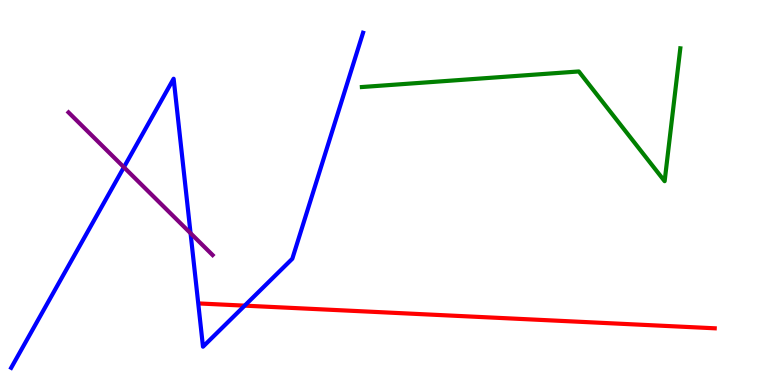[{'lines': ['blue', 'red'], 'intersections': [{'x': 3.16, 'y': 2.06}]}, {'lines': ['green', 'red'], 'intersections': []}, {'lines': ['purple', 'red'], 'intersections': []}, {'lines': ['blue', 'green'], 'intersections': []}, {'lines': ['blue', 'purple'], 'intersections': [{'x': 1.6, 'y': 5.66}, {'x': 2.46, 'y': 3.94}]}, {'lines': ['green', 'purple'], 'intersections': []}]